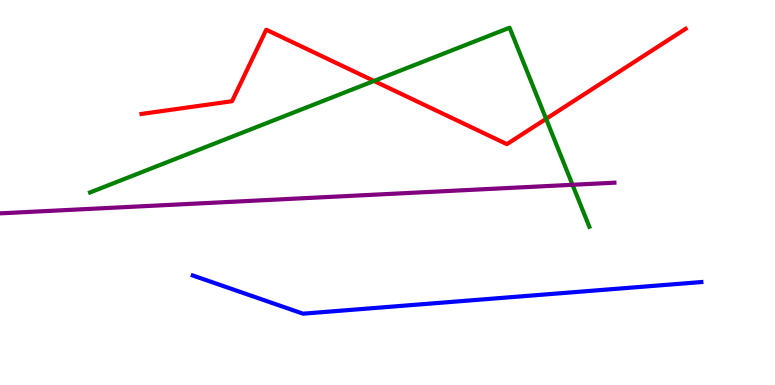[{'lines': ['blue', 'red'], 'intersections': []}, {'lines': ['green', 'red'], 'intersections': [{'x': 4.83, 'y': 7.9}, {'x': 7.05, 'y': 6.91}]}, {'lines': ['purple', 'red'], 'intersections': []}, {'lines': ['blue', 'green'], 'intersections': []}, {'lines': ['blue', 'purple'], 'intersections': []}, {'lines': ['green', 'purple'], 'intersections': [{'x': 7.39, 'y': 5.2}]}]